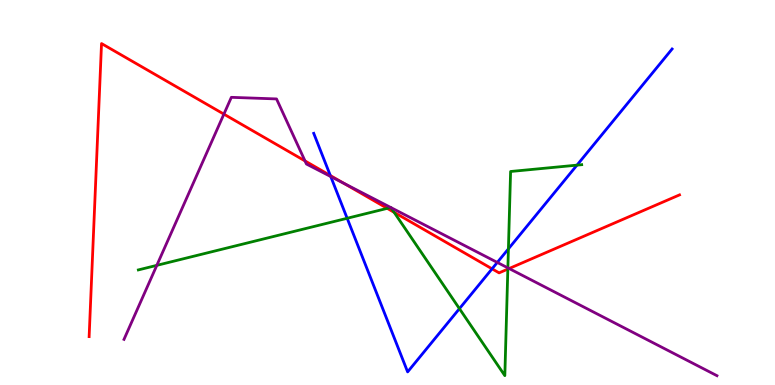[{'lines': ['blue', 'red'], 'intersections': [{'x': 4.26, 'y': 5.44}, {'x': 6.35, 'y': 3.02}]}, {'lines': ['green', 'red'], 'intersections': [{'x': 5.0, 'y': 4.59}, {'x': 5.09, 'y': 4.48}, {'x': 6.55, 'y': 3.01}]}, {'lines': ['purple', 'red'], 'intersections': [{'x': 2.89, 'y': 7.04}, {'x': 3.94, 'y': 5.82}, {'x': 4.43, 'y': 5.24}, {'x': 6.57, 'y': 3.03}]}, {'lines': ['blue', 'green'], 'intersections': [{'x': 4.48, 'y': 4.33}, {'x': 5.93, 'y': 1.98}, {'x': 6.56, 'y': 3.54}, {'x': 7.44, 'y': 5.71}]}, {'lines': ['blue', 'purple'], 'intersections': [{'x': 4.27, 'y': 5.41}, {'x': 6.42, 'y': 3.18}]}, {'lines': ['green', 'purple'], 'intersections': [{'x': 2.02, 'y': 3.11}, {'x': 5.04, 'y': 4.61}, {'x': 5.04, 'y': 4.61}, {'x': 6.55, 'y': 3.04}]}]